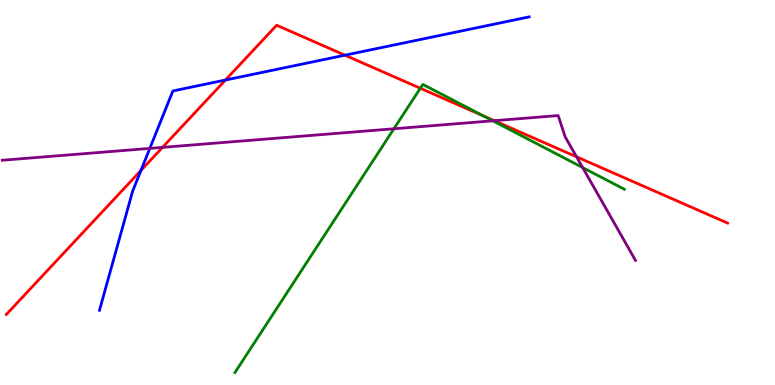[{'lines': ['blue', 'red'], 'intersections': [{'x': 1.82, 'y': 5.57}, {'x': 2.91, 'y': 7.92}, {'x': 4.45, 'y': 8.57}]}, {'lines': ['green', 'red'], 'intersections': [{'x': 5.42, 'y': 7.71}, {'x': 6.24, 'y': 6.98}]}, {'lines': ['purple', 'red'], 'intersections': [{'x': 2.1, 'y': 6.17}, {'x': 6.38, 'y': 6.86}, {'x': 7.44, 'y': 5.93}]}, {'lines': ['blue', 'green'], 'intersections': []}, {'lines': ['blue', 'purple'], 'intersections': [{'x': 1.93, 'y': 6.15}]}, {'lines': ['green', 'purple'], 'intersections': [{'x': 5.08, 'y': 6.66}, {'x': 6.36, 'y': 6.86}, {'x': 7.52, 'y': 5.65}]}]